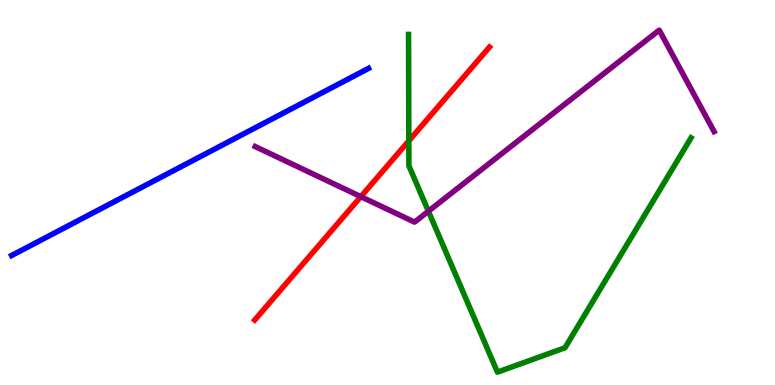[{'lines': ['blue', 'red'], 'intersections': []}, {'lines': ['green', 'red'], 'intersections': [{'x': 5.28, 'y': 6.34}]}, {'lines': ['purple', 'red'], 'intersections': [{'x': 4.66, 'y': 4.89}]}, {'lines': ['blue', 'green'], 'intersections': []}, {'lines': ['blue', 'purple'], 'intersections': []}, {'lines': ['green', 'purple'], 'intersections': [{'x': 5.53, 'y': 4.51}]}]